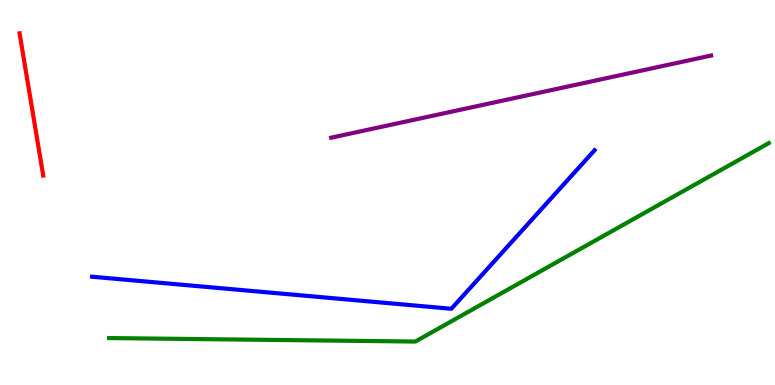[{'lines': ['blue', 'red'], 'intersections': []}, {'lines': ['green', 'red'], 'intersections': []}, {'lines': ['purple', 'red'], 'intersections': []}, {'lines': ['blue', 'green'], 'intersections': []}, {'lines': ['blue', 'purple'], 'intersections': []}, {'lines': ['green', 'purple'], 'intersections': []}]